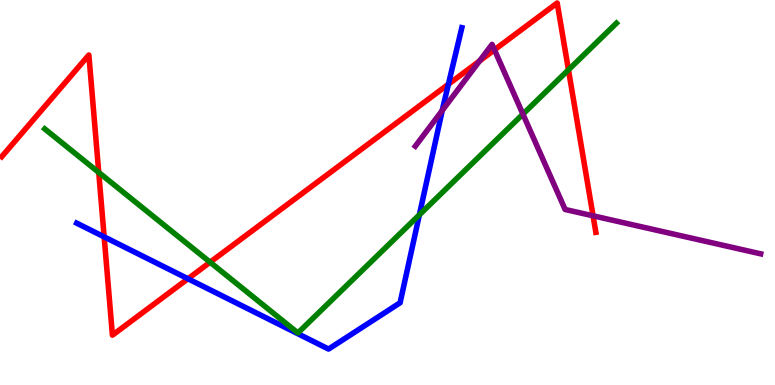[{'lines': ['blue', 'red'], 'intersections': [{'x': 1.34, 'y': 3.85}, {'x': 2.43, 'y': 2.76}, {'x': 5.79, 'y': 7.81}]}, {'lines': ['green', 'red'], 'intersections': [{'x': 1.27, 'y': 5.52}, {'x': 2.71, 'y': 3.19}, {'x': 7.33, 'y': 8.19}]}, {'lines': ['purple', 'red'], 'intersections': [{'x': 6.19, 'y': 8.42}, {'x': 6.38, 'y': 8.71}, {'x': 7.65, 'y': 4.39}]}, {'lines': ['blue', 'green'], 'intersections': [{'x': 5.41, 'y': 4.42}]}, {'lines': ['blue', 'purple'], 'intersections': [{'x': 5.71, 'y': 7.13}]}, {'lines': ['green', 'purple'], 'intersections': [{'x': 6.75, 'y': 7.04}]}]